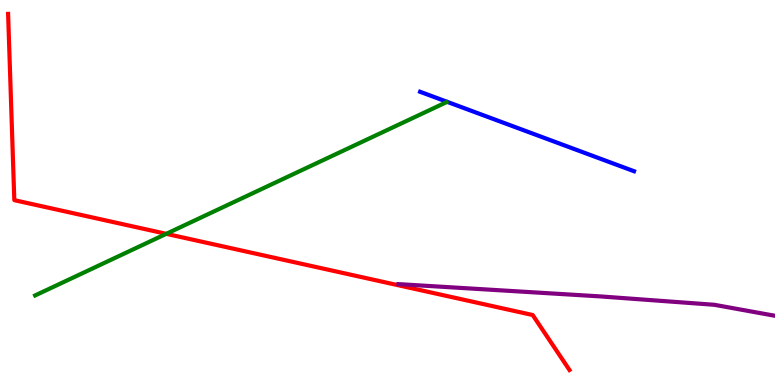[{'lines': ['blue', 'red'], 'intersections': []}, {'lines': ['green', 'red'], 'intersections': [{'x': 2.15, 'y': 3.93}]}, {'lines': ['purple', 'red'], 'intersections': []}, {'lines': ['blue', 'green'], 'intersections': []}, {'lines': ['blue', 'purple'], 'intersections': []}, {'lines': ['green', 'purple'], 'intersections': []}]